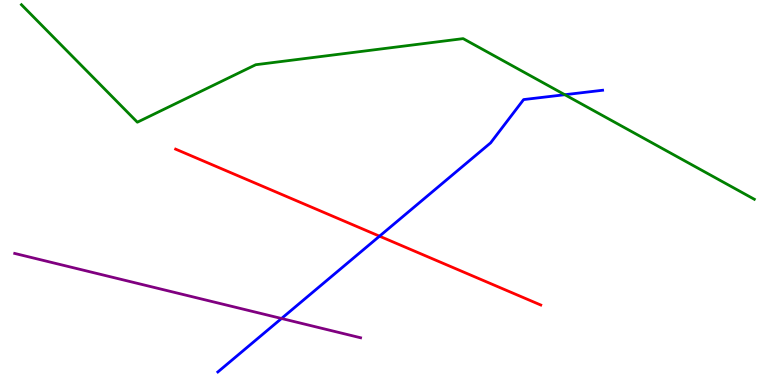[{'lines': ['blue', 'red'], 'intersections': [{'x': 4.9, 'y': 3.87}]}, {'lines': ['green', 'red'], 'intersections': []}, {'lines': ['purple', 'red'], 'intersections': []}, {'lines': ['blue', 'green'], 'intersections': [{'x': 7.29, 'y': 7.54}]}, {'lines': ['blue', 'purple'], 'intersections': [{'x': 3.63, 'y': 1.73}]}, {'lines': ['green', 'purple'], 'intersections': []}]